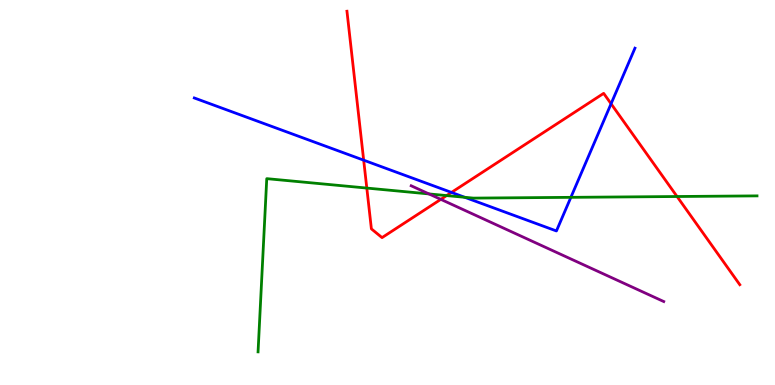[{'lines': ['blue', 'red'], 'intersections': [{'x': 4.69, 'y': 5.84}, {'x': 5.83, 'y': 5.0}, {'x': 7.88, 'y': 7.3}]}, {'lines': ['green', 'red'], 'intersections': [{'x': 4.73, 'y': 5.12}, {'x': 5.76, 'y': 4.92}, {'x': 8.74, 'y': 4.9}]}, {'lines': ['purple', 'red'], 'intersections': [{'x': 5.69, 'y': 4.82}]}, {'lines': ['blue', 'green'], 'intersections': [{'x': 6.0, 'y': 4.88}, {'x': 7.37, 'y': 4.87}]}, {'lines': ['blue', 'purple'], 'intersections': []}, {'lines': ['green', 'purple'], 'intersections': [{'x': 5.54, 'y': 4.96}]}]